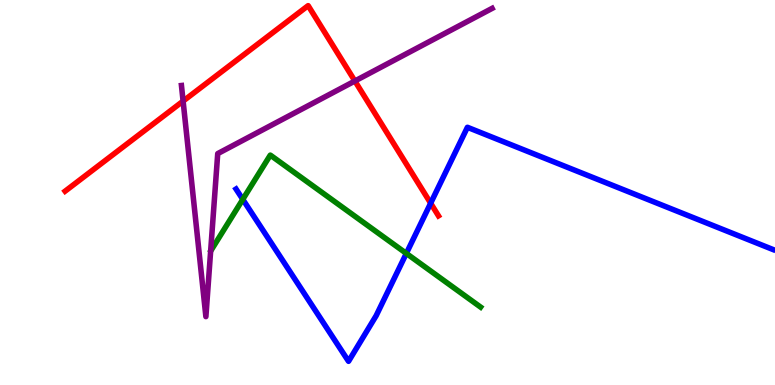[{'lines': ['blue', 'red'], 'intersections': [{'x': 5.56, 'y': 4.72}]}, {'lines': ['green', 'red'], 'intersections': []}, {'lines': ['purple', 'red'], 'intersections': [{'x': 2.36, 'y': 7.37}, {'x': 4.58, 'y': 7.9}]}, {'lines': ['blue', 'green'], 'intersections': [{'x': 3.13, 'y': 4.82}, {'x': 5.24, 'y': 3.42}]}, {'lines': ['blue', 'purple'], 'intersections': []}, {'lines': ['green', 'purple'], 'intersections': []}]